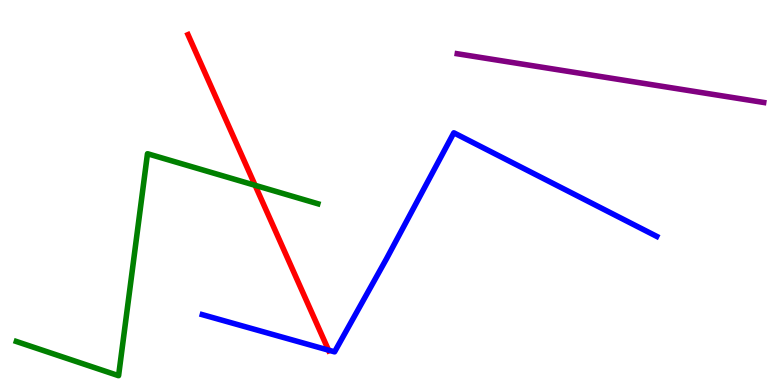[{'lines': ['blue', 'red'], 'intersections': [{'x': 4.24, 'y': 0.905}]}, {'lines': ['green', 'red'], 'intersections': [{'x': 3.29, 'y': 5.19}]}, {'lines': ['purple', 'red'], 'intersections': []}, {'lines': ['blue', 'green'], 'intersections': []}, {'lines': ['blue', 'purple'], 'intersections': []}, {'lines': ['green', 'purple'], 'intersections': []}]